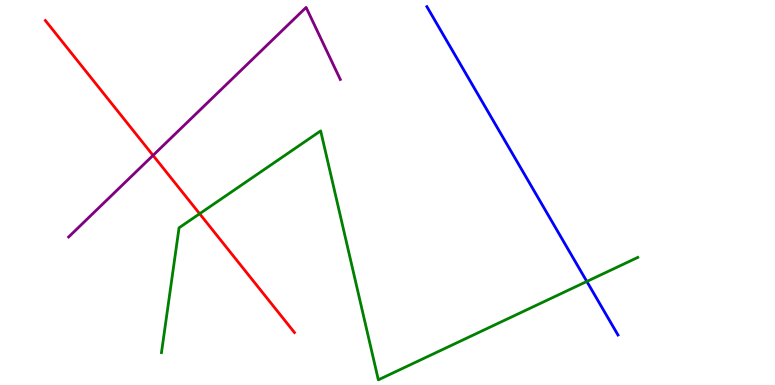[{'lines': ['blue', 'red'], 'intersections': []}, {'lines': ['green', 'red'], 'intersections': [{'x': 2.58, 'y': 4.45}]}, {'lines': ['purple', 'red'], 'intersections': [{'x': 1.97, 'y': 5.96}]}, {'lines': ['blue', 'green'], 'intersections': [{'x': 7.57, 'y': 2.69}]}, {'lines': ['blue', 'purple'], 'intersections': []}, {'lines': ['green', 'purple'], 'intersections': []}]